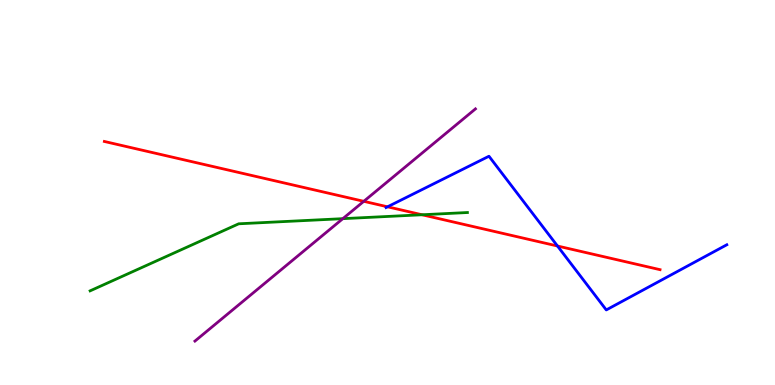[{'lines': ['blue', 'red'], 'intersections': [{'x': 5.0, 'y': 4.63}, {'x': 7.19, 'y': 3.61}]}, {'lines': ['green', 'red'], 'intersections': [{'x': 5.45, 'y': 4.42}]}, {'lines': ['purple', 'red'], 'intersections': [{'x': 4.69, 'y': 4.77}]}, {'lines': ['blue', 'green'], 'intersections': []}, {'lines': ['blue', 'purple'], 'intersections': []}, {'lines': ['green', 'purple'], 'intersections': [{'x': 4.42, 'y': 4.32}]}]